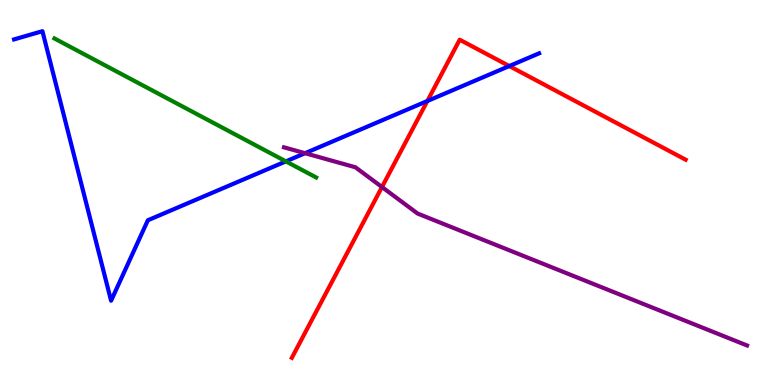[{'lines': ['blue', 'red'], 'intersections': [{'x': 5.51, 'y': 7.38}, {'x': 6.57, 'y': 8.28}]}, {'lines': ['green', 'red'], 'intersections': []}, {'lines': ['purple', 'red'], 'intersections': [{'x': 4.93, 'y': 5.14}]}, {'lines': ['blue', 'green'], 'intersections': [{'x': 3.69, 'y': 5.81}]}, {'lines': ['blue', 'purple'], 'intersections': [{'x': 3.94, 'y': 6.02}]}, {'lines': ['green', 'purple'], 'intersections': []}]